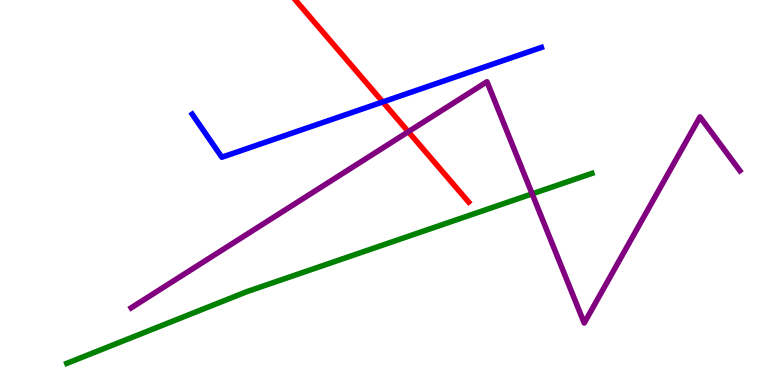[{'lines': ['blue', 'red'], 'intersections': [{'x': 4.94, 'y': 7.35}]}, {'lines': ['green', 'red'], 'intersections': []}, {'lines': ['purple', 'red'], 'intersections': [{'x': 5.27, 'y': 6.58}]}, {'lines': ['blue', 'green'], 'intersections': []}, {'lines': ['blue', 'purple'], 'intersections': []}, {'lines': ['green', 'purple'], 'intersections': [{'x': 6.87, 'y': 4.96}]}]